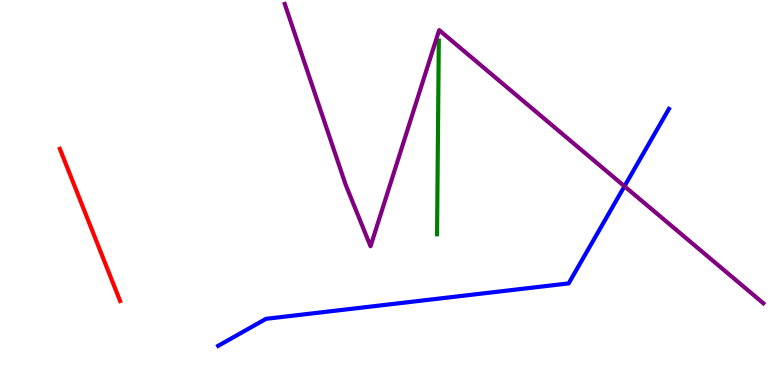[{'lines': ['blue', 'red'], 'intersections': []}, {'lines': ['green', 'red'], 'intersections': []}, {'lines': ['purple', 'red'], 'intersections': []}, {'lines': ['blue', 'green'], 'intersections': []}, {'lines': ['blue', 'purple'], 'intersections': [{'x': 8.06, 'y': 5.16}]}, {'lines': ['green', 'purple'], 'intersections': []}]